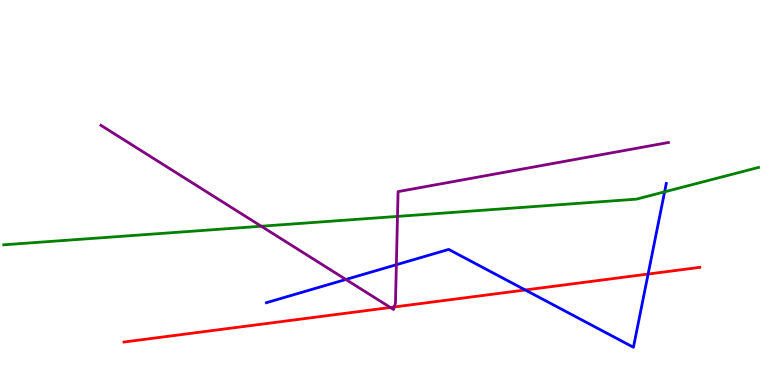[{'lines': ['blue', 'red'], 'intersections': [{'x': 6.78, 'y': 2.47}, {'x': 8.36, 'y': 2.88}]}, {'lines': ['green', 'red'], 'intersections': []}, {'lines': ['purple', 'red'], 'intersections': [{'x': 5.04, 'y': 2.01}, {'x': 5.09, 'y': 2.03}]}, {'lines': ['blue', 'green'], 'intersections': [{'x': 8.58, 'y': 5.02}]}, {'lines': ['blue', 'purple'], 'intersections': [{'x': 4.46, 'y': 2.74}, {'x': 5.11, 'y': 3.12}]}, {'lines': ['green', 'purple'], 'intersections': [{'x': 3.37, 'y': 4.12}, {'x': 5.13, 'y': 4.38}]}]